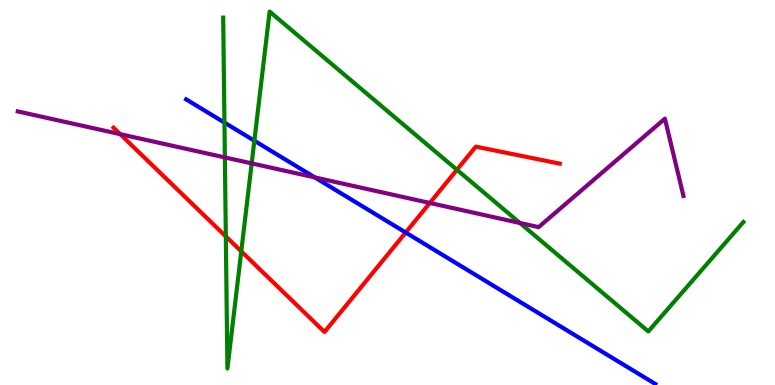[{'lines': ['blue', 'red'], 'intersections': [{'x': 5.23, 'y': 3.96}]}, {'lines': ['green', 'red'], 'intersections': [{'x': 2.91, 'y': 3.86}, {'x': 3.11, 'y': 3.47}, {'x': 5.9, 'y': 5.59}]}, {'lines': ['purple', 'red'], 'intersections': [{'x': 1.55, 'y': 6.51}, {'x': 5.55, 'y': 4.73}]}, {'lines': ['blue', 'green'], 'intersections': [{'x': 2.9, 'y': 6.82}, {'x': 3.28, 'y': 6.34}]}, {'lines': ['blue', 'purple'], 'intersections': [{'x': 4.06, 'y': 5.39}]}, {'lines': ['green', 'purple'], 'intersections': [{'x': 2.9, 'y': 5.91}, {'x': 3.25, 'y': 5.76}, {'x': 6.71, 'y': 4.21}]}]